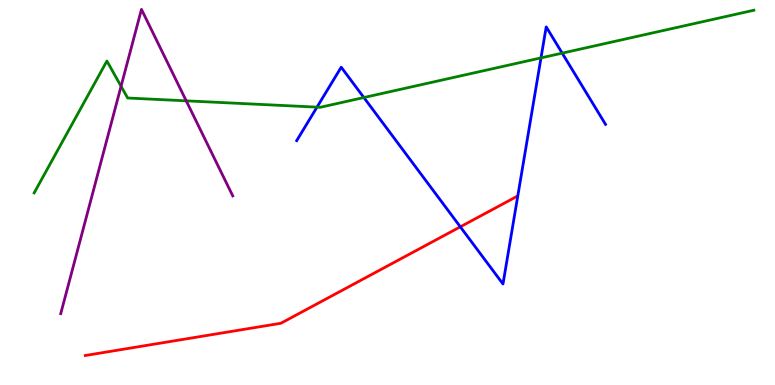[{'lines': ['blue', 'red'], 'intersections': [{'x': 5.94, 'y': 4.11}]}, {'lines': ['green', 'red'], 'intersections': []}, {'lines': ['purple', 'red'], 'intersections': []}, {'lines': ['blue', 'green'], 'intersections': [{'x': 4.09, 'y': 7.22}, {'x': 4.69, 'y': 7.47}, {'x': 6.98, 'y': 8.5}, {'x': 7.25, 'y': 8.62}]}, {'lines': ['blue', 'purple'], 'intersections': []}, {'lines': ['green', 'purple'], 'intersections': [{'x': 1.56, 'y': 7.76}, {'x': 2.4, 'y': 7.38}]}]